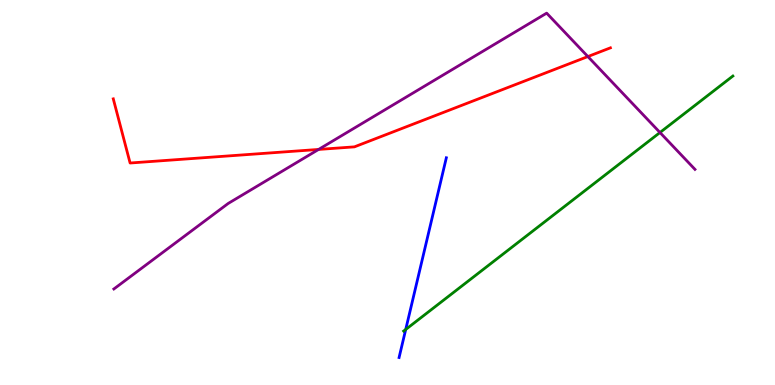[{'lines': ['blue', 'red'], 'intersections': []}, {'lines': ['green', 'red'], 'intersections': []}, {'lines': ['purple', 'red'], 'intersections': [{'x': 4.11, 'y': 6.12}, {'x': 7.59, 'y': 8.53}]}, {'lines': ['blue', 'green'], 'intersections': [{'x': 5.24, 'y': 1.44}]}, {'lines': ['blue', 'purple'], 'intersections': []}, {'lines': ['green', 'purple'], 'intersections': [{'x': 8.52, 'y': 6.56}]}]